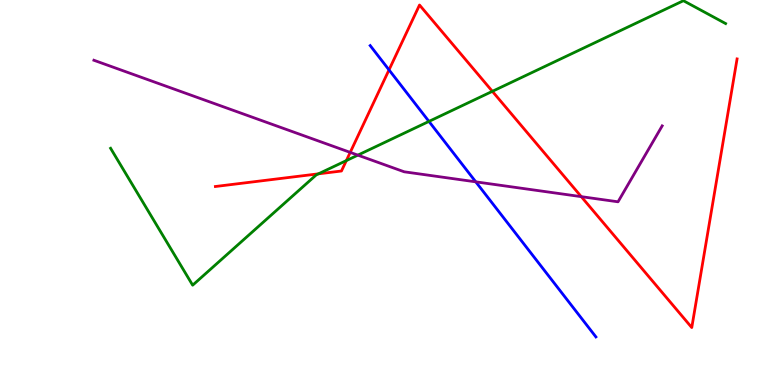[{'lines': ['blue', 'red'], 'intersections': [{'x': 5.02, 'y': 8.18}]}, {'lines': ['green', 'red'], 'intersections': [{'x': 4.11, 'y': 5.48}, {'x': 4.47, 'y': 5.83}, {'x': 6.35, 'y': 7.63}]}, {'lines': ['purple', 'red'], 'intersections': [{'x': 4.52, 'y': 6.04}, {'x': 7.5, 'y': 4.89}]}, {'lines': ['blue', 'green'], 'intersections': [{'x': 5.53, 'y': 6.85}]}, {'lines': ['blue', 'purple'], 'intersections': [{'x': 6.14, 'y': 5.28}]}, {'lines': ['green', 'purple'], 'intersections': [{'x': 4.62, 'y': 5.97}]}]